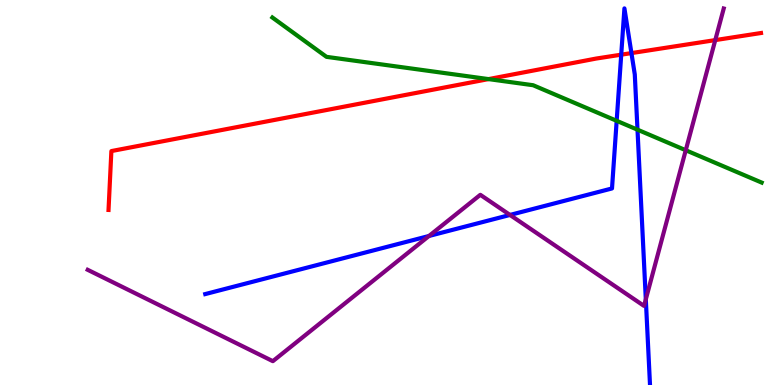[{'lines': ['blue', 'red'], 'intersections': [{'x': 8.02, 'y': 8.58}, {'x': 8.15, 'y': 8.62}]}, {'lines': ['green', 'red'], 'intersections': [{'x': 6.3, 'y': 7.95}]}, {'lines': ['purple', 'red'], 'intersections': [{'x': 9.23, 'y': 8.96}]}, {'lines': ['blue', 'green'], 'intersections': [{'x': 7.96, 'y': 6.86}, {'x': 8.23, 'y': 6.63}]}, {'lines': ['blue', 'purple'], 'intersections': [{'x': 5.54, 'y': 3.87}, {'x': 6.58, 'y': 4.42}, {'x': 8.33, 'y': 2.23}]}, {'lines': ['green', 'purple'], 'intersections': [{'x': 8.85, 'y': 6.1}]}]